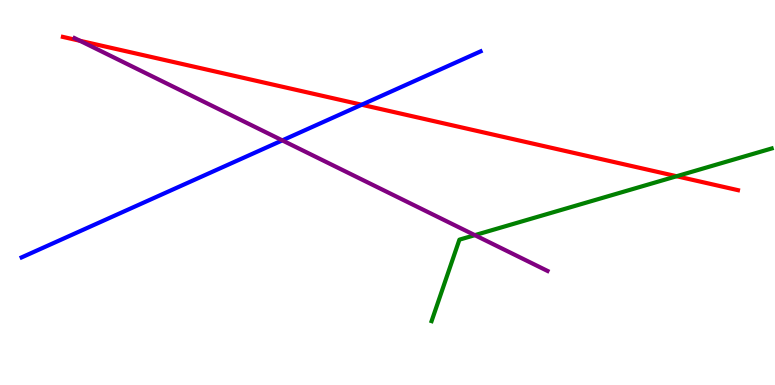[{'lines': ['blue', 'red'], 'intersections': [{'x': 4.67, 'y': 7.28}]}, {'lines': ['green', 'red'], 'intersections': [{'x': 8.73, 'y': 5.42}]}, {'lines': ['purple', 'red'], 'intersections': [{'x': 1.03, 'y': 8.94}]}, {'lines': ['blue', 'green'], 'intersections': []}, {'lines': ['blue', 'purple'], 'intersections': [{'x': 3.64, 'y': 6.35}]}, {'lines': ['green', 'purple'], 'intersections': [{'x': 6.13, 'y': 3.89}]}]